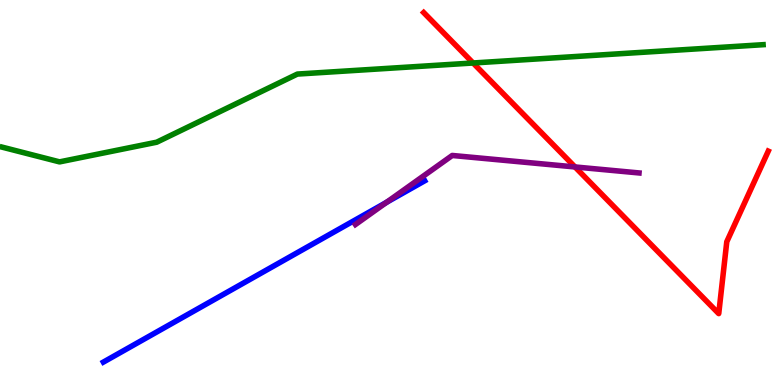[{'lines': ['blue', 'red'], 'intersections': []}, {'lines': ['green', 'red'], 'intersections': [{'x': 6.1, 'y': 8.36}]}, {'lines': ['purple', 'red'], 'intersections': [{'x': 7.42, 'y': 5.66}]}, {'lines': ['blue', 'green'], 'intersections': []}, {'lines': ['blue', 'purple'], 'intersections': [{'x': 4.99, 'y': 4.74}]}, {'lines': ['green', 'purple'], 'intersections': []}]